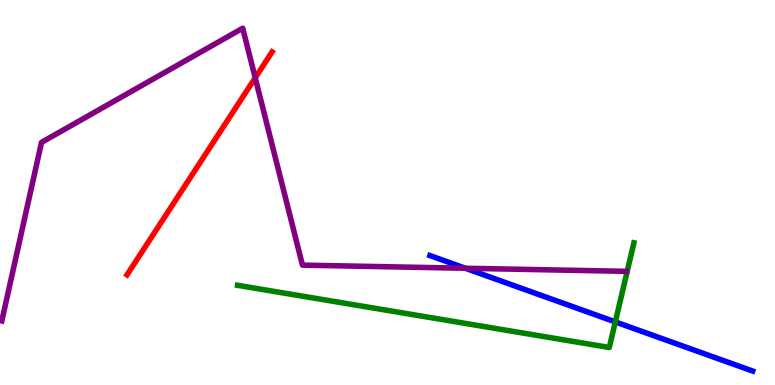[{'lines': ['blue', 'red'], 'intersections': []}, {'lines': ['green', 'red'], 'intersections': []}, {'lines': ['purple', 'red'], 'intersections': [{'x': 3.29, 'y': 7.98}]}, {'lines': ['blue', 'green'], 'intersections': [{'x': 7.94, 'y': 1.64}]}, {'lines': ['blue', 'purple'], 'intersections': [{'x': 6.0, 'y': 3.03}]}, {'lines': ['green', 'purple'], 'intersections': []}]